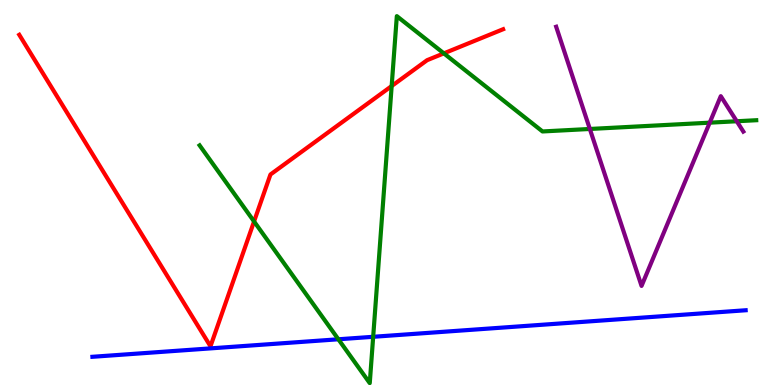[{'lines': ['blue', 'red'], 'intersections': []}, {'lines': ['green', 'red'], 'intersections': [{'x': 3.28, 'y': 4.25}, {'x': 5.05, 'y': 7.77}, {'x': 5.73, 'y': 8.61}]}, {'lines': ['purple', 'red'], 'intersections': []}, {'lines': ['blue', 'green'], 'intersections': [{'x': 4.37, 'y': 1.19}, {'x': 4.82, 'y': 1.25}]}, {'lines': ['blue', 'purple'], 'intersections': []}, {'lines': ['green', 'purple'], 'intersections': [{'x': 7.61, 'y': 6.65}, {'x': 9.16, 'y': 6.81}, {'x': 9.51, 'y': 6.85}]}]